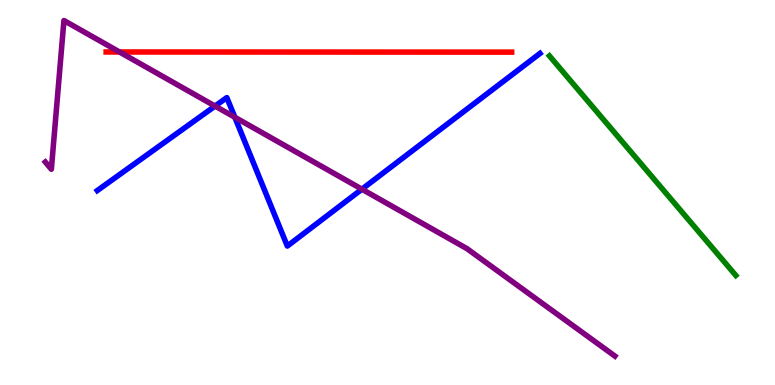[{'lines': ['blue', 'red'], 'intersections': []}, {'lines': ['green', 'red'], 'intersections': []}, {'lines': ['purple', 'red'], 'intersections': [{'x': 1.54, 'y': 8.65}]}, {'lines': ['blue', 'green'], 'intersections': []}, {'lines': ['blue', 'purple'], 'intersections': [{'x': 2.77, 'y': 7.25}, {'x': 3.03, 'y': 6.95}, {'x': 4.67, 'y': 5.09}]}, {'lines': ['green', 'purple'], 'intersections': []}]